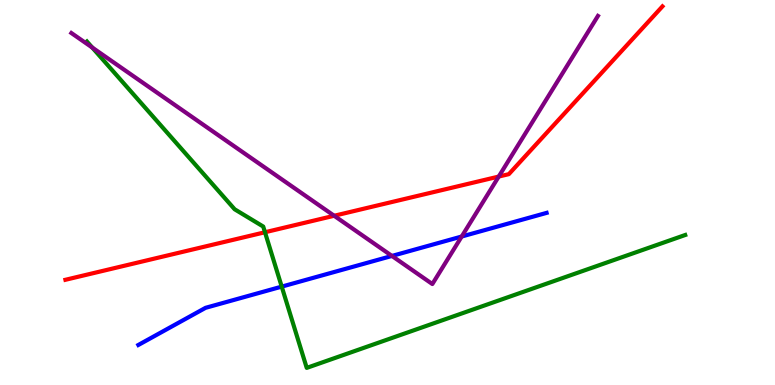[{'lines': ['blue', 'red'], 'intersections': []}, {'lines': ['green', 'red'], 'intersections': [{'x': 3.42, 'y': 3.97}]}, {'lines': ['purple', 'red'], 'intersections': [{'x': 4.31, 'y': 4.4}, {'x': 6.44, 'y': 5.41}]}, {'lines': ['blue', 'green'], 'intersections': [{'x': 3.64, 'y': 2.56}]}, {'lines': ['blue', 'purple'], 'intersections': [{'x': 5.06, 'y': 3.35}, {'x': 5.96, 'y': 3.86}]}, {'lines': ['green', 'purple'], 'intersections': [{'x': 1.19, 'y': 8.77}]}]